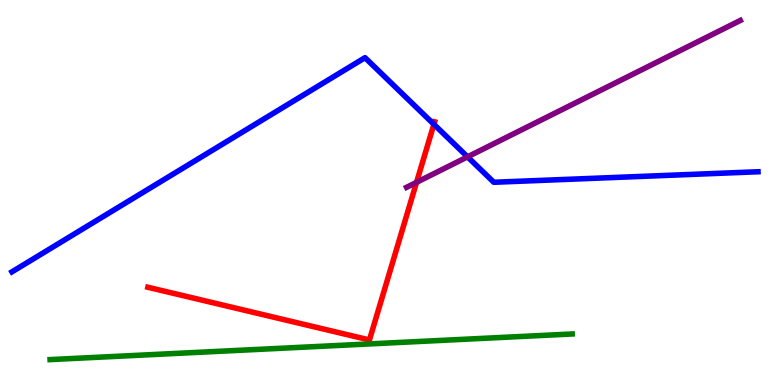[{'lines': ['blue', 'red'], 'intersections': [{'x': 5.6, 'y': 6.77}]}, {'lines': ['green', 'red'], 'intersections': []}, {'lines': ['purple', 'red'], 'intersections': [{'x': 5.37, 'y': 5.26}]}, {'lines': ['blue', 'green'], 'intersections': []}, {'lines': ['blue', 'purple'], 'intersections': [{'x': 6.03, 'y': 5.93}]}, {'lines': ['green', 'purple'], 'intersections': []}]